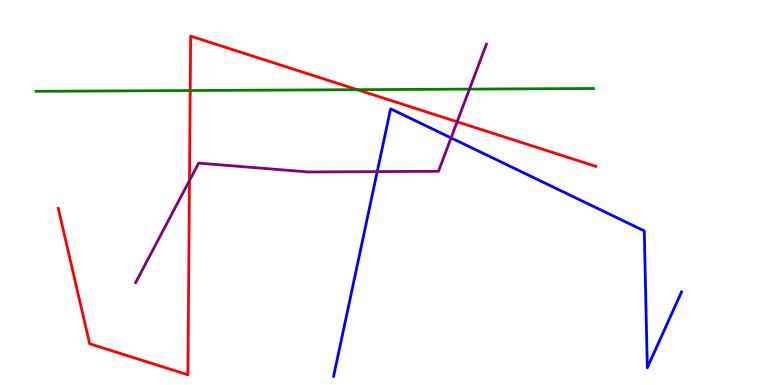[{'lines': ['blue', 'red'], 'intersections': []}, {'lines': ['green', 'red'], 'intersections': [{'x': 2.45, 'y': 7.65}, {'x': 4.61, 'y': 7.67}]}, {'lines': ['purple', 'red'], 'intersections': [{'x': 2.44, 'y': 5.31}, {'x': 5.9, 'y': 6.84}]}, {'lines': ['blue', 'green'], 'intersections': []}, {'lines': ['blue', 'purple'], 'intersections': [{'x': 4.87, 'y': 5.54}, {'x': 5.82, 'y': 6.42}]}, {'lines': ['green', 'purple'], 'intersections': [{'x': 6.06, 'y': 7.69}]}]